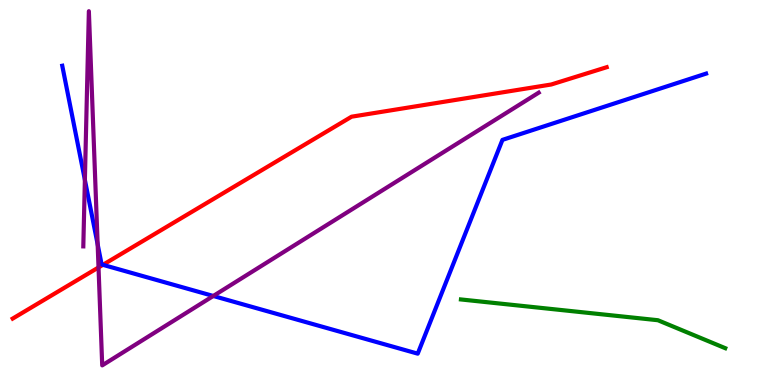[{'lines': ['blue', 'red'], 'intersections': [{'x': 1.33, 'y': 3.12}]}, {'lines': ['green', 'red'], 'intersections': []}, {'lines': ['purple', 'red'], 'intersections': [{'x': 1.27, 'y': 3.05}]}, {'lines': ['blue', 'green'], 'intersections': []}, {'lines': ['blue', 'purple'], 'intersections': [{'x': 1.1, 'y': 5.33}, {'x': 1.26, 'y': 3.65}, {'x': 2.75, 'y': 2.31}]}, {'lines': ['green', 'purple'], 'intersections': []}]